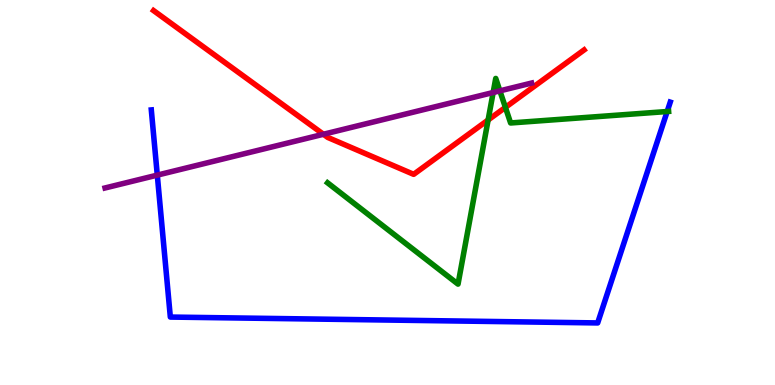[{'lines': ['blue', 'red'], 'intersections': []}, {'lines': ['green', 'red'], 'intersections': [{'x': 6.3, 'y': 6.88}, {'x': 6.52, 'y': 7.21}]}, {'lines': ['purple', 'red'], 'intersections': [{'x': 4.17, 'y': 6.51}]}, {'lines': ['blue', 'green'], 'intersections': [{'x': 8.61, 'y': 7.1}]}, {'lines': ['blue', 'purple'], 'intersections': [{'x': 2.03, 'y': 5.45}]}, {'lines': ['green', 'purple'], 'intersections': [{'x': 6.36, 'y': 7.6}, {'x': 6.45, 'y': 7.64}]}]